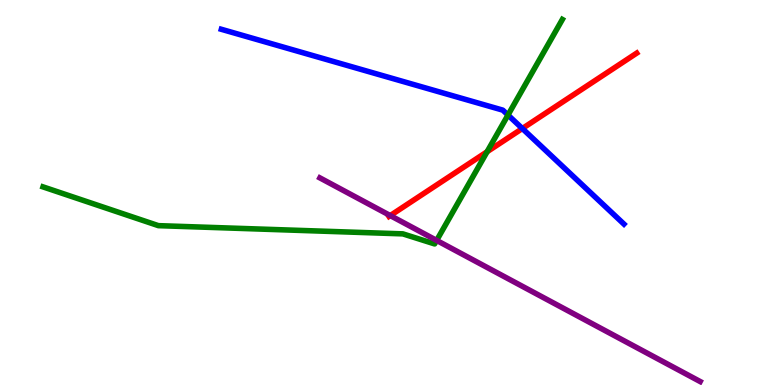[{'lines': ['blue', 'red'], 'intersections': [{'x': 6.74, 'y': 6.66}]}, {'lines': ['green', 'red'], 'intersections': [{'x': 6.29, 'y': 6.06}]}, {'lines': ['purple', 'red'], 'intersections': [{'x': 5.04, 'y': 4.4}]}, {'lines': ['blue', 'green'], 'intersections': [{'x': 6.55, 'y': 7.01}]}, {'lines': ['blue', 'purple'], 'intersections': []}, {'lines': ['green', 'purple'], 'intersections': [{'x': 5.63, 'y': 3.76}]}]